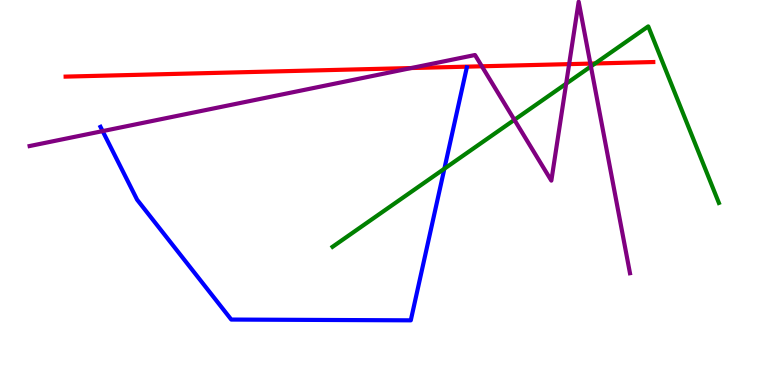[{'lines': ['blue', 'red'], 'intersections': []}, {'lines': ['green', 'red'], 'intersections': [{'x': 7.68, 'y': 8.35}]}, {'lines': ['purple', 'red'], 'intersections': [{'x': 5.31, 'y': 8.23}, {'x': 6.22, 'y': 8.28}, {'x': 7.34, 'y': 8.33}, {'x': 7.62, 'y': 8.35}]}, {'lines': ['blue', 'green'], 'intersections': [{'x': 5.73, 'y': 5.62}]}, {'lines': ['blue', 'purple'], 'intersections': [{'x': 1.32, 'y': 6.59}]}, {'lines': ['green', 'purple'], 'intersections': [{'x': 6.64, 'y': 6.89}, {'x': 7.31, 'y': 7.83}, {'x': 7.62, 'y': 8.27}]}]